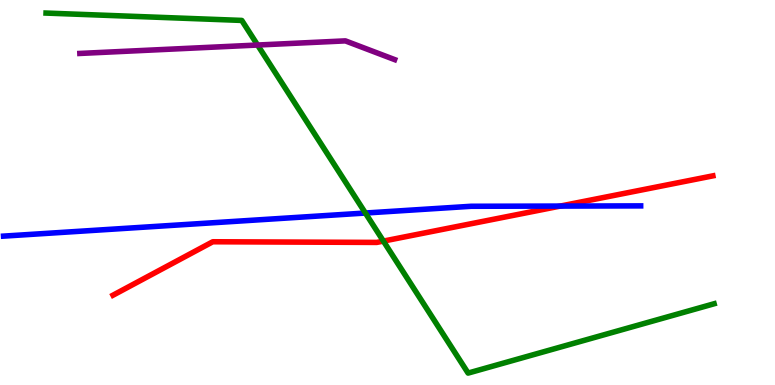[{'lines': ['blue', 'red'], 'intersections': [{'x': 7.23, 'y': 4.65}]}, {'lines': ['green', 'red'], 'intersections': [{'x': 4.95, 'y': 3.74}]}, {'lines': ['purple', 'red'], 'intersections': []}, {'lines': ['blue', 'green'], 'intersections': [{'x': 4.71, 'y': 4.47}]}, {'lines': ['blue', 'purple'], 'intersections': []}, {'lines': ['green', 'purple'], 'intersections': [{'x': 3.32, 'y': 8.83}]}]